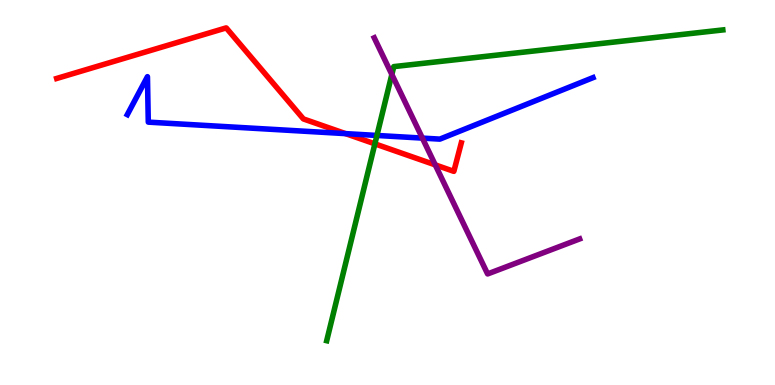[{'lines': ['blue', 'red'], 'intersections': [{'x': 4.46, 'y': 6.53}]}, {'lines': ['green', 'red'], 'intersections': [{'x': 4.84, 'y': 6.26}]}, {'lines': ['purple', 'red'], 'intersections': [{'x': 5.62, 'y': 5.72}]}, {'lines': ['blue', 'green'], 'intersections': [{'x': 4.86, 'y': 6.48}]}, {'lines': ['blue', 'purple'], 'intersections': [{'x': 5.45, 'y': 6.41}]}, {'lines': ['green', 'purple'], 'intersections': [{'x': 5.06, 'y': 8.07}]}]